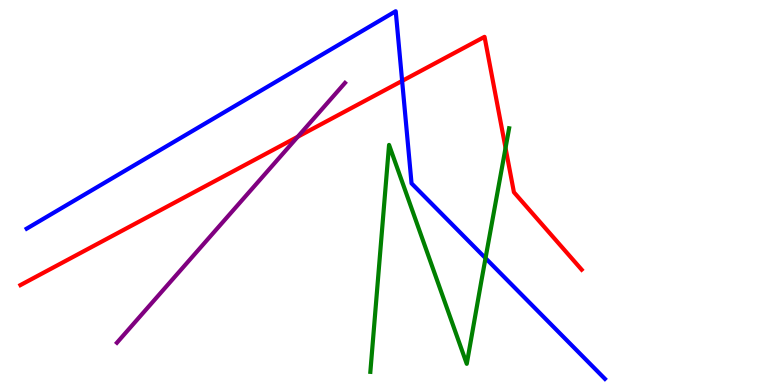[{'lines': ['blue', 'red'], 'intersections': [{'x': 5.19, 'y': 7.9}]}, {'lines': ['green', 'red'], 'intersections': [{'x': 6.52, 'y': 6.16}]}, {'lines': ['purple', 'red'], 'intersections': [{'x': 3.84, 'y': 6.45}]}, {'lines': ['blue', 'green'], 'intersections': [{'x': 6.26, 'y': 3.29}]}, {'lines': ['blue', 'purple'], 'intersections': []}, {'lines': ['green', 'purple'], 'intersections': []}]